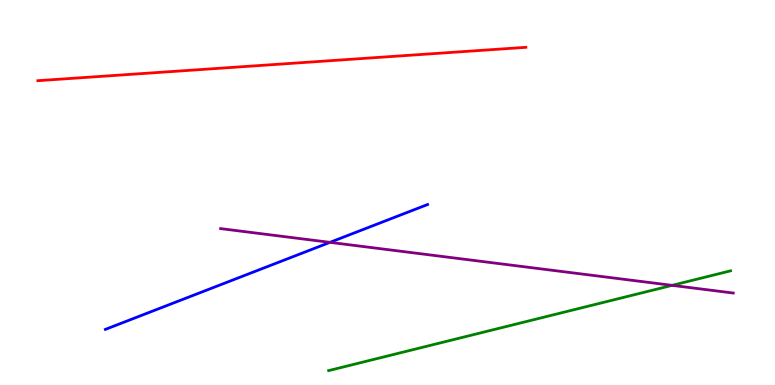[{'lines': ['blue', 'red'], 'intersections': []}, {'lines': ['green', 'red'], 'intersections': []}, {'lines': ['purple', 'red'], 'intersections': []}, {'lines': ['blue', 'green'], 'intersections': []}, {'lines': ['blue', 'purple'], 'intersections': [{'x': 4.26, 'y': 3.71}]}, {'lines': ['green', 'purple'], 'intersections': [{'x': 8.67, 'y': 2.59}]}]